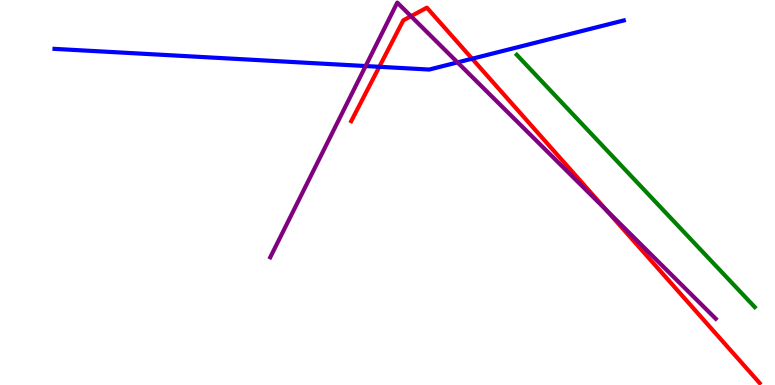[{'lines': ['blue', 'red'], 'intersections': [{'x': 4.89, 'y': 8.27}, {'x': 6.09, 'y': 8.47}]}, {'lines': ['green', 'red'], 'intersections': []}, {'lines': ['purple', 'red'], 'intersections': [{'x': 5.3, 'y': 9.58}, {'x': 7.82, 'y': 4.54}]}, {'lines': ['blue', 'green'], 'intersections': []}, {'lines': ['blue', 'purple'], 'intersections': [{'x': 4.72, 'y': 8.28}, {'x': 5.9, 'y': 8.38}]}, {'lines': ['green', 'purple'], 'intersections': []}]